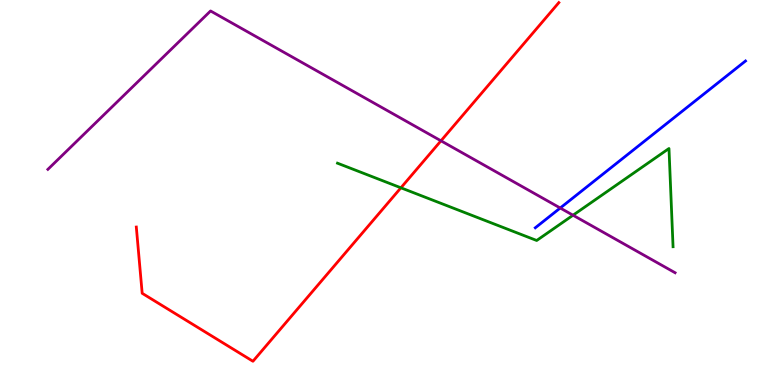[{'lines': ['blue', 'red'], 'intersections': []}, {'lines': ['green', 'red'], 'intersections': [{'x': 5.17, 'y': 5.12}]}, {'lines': ['purple', 'red'], 'intersections': [{'x': 5.69, 'y': 6.34}]}, {'lines': ['blue', 'green'], 'intersections': []}, {'lines': ['blue', 'purple'], 'intersections': [{'x': 7.23, 'y': 4.6}]}, {'lines': ['green', 'purple'], 'intersections': [{'x': 7.39, 'y': 4.41}]}]